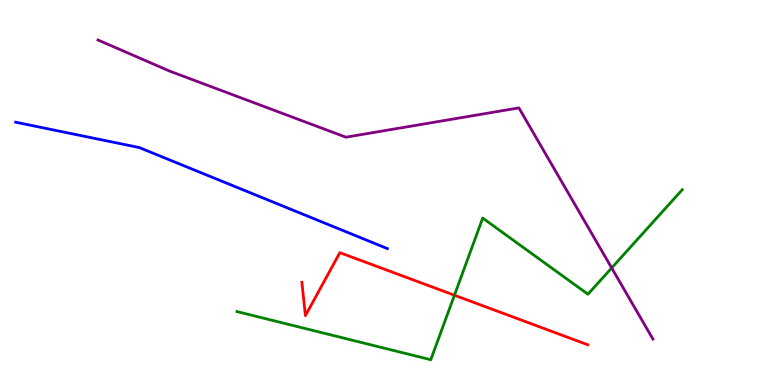[{'lines': ['blue', 'red'], 'intersections': []}, {'lines': ['green', 'red'], 'intersections': [{'x': 5.86, 'y': 2.33}]}, {'lines': ['purple', 'red'], 'intersections': []}, {'lines': ['blue', 'green'], 'intersections': []}, {'lines': ['blue', 'purple'], 'intersections': []}, {'lines': ['green', 'purple'], 'intersections': [{'x': 7.89, 'y': 3.04}]}]